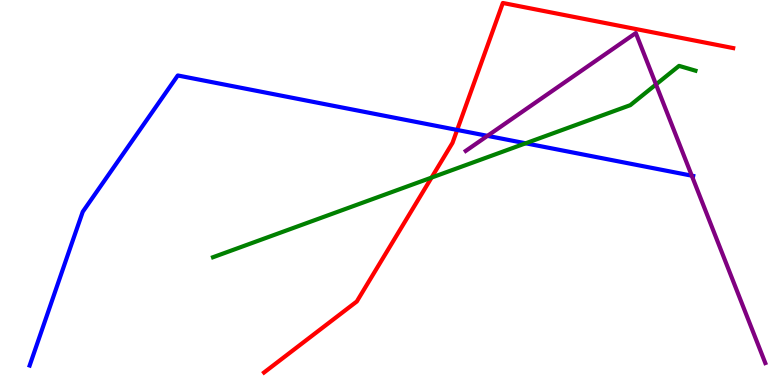[{'lines': ['blue', 'red'], 'intersections': [{'x': 5.9, 'y': 6.63}]}, {'lines': ['green', 'red'], 'intersections': [{'x': 5.57, 'y': 5.39}]}, {'lines': ['purple', 'red'], 'intersections': []}, {'lines': ['blue', 'green'], 'intersections': [{'x': 6.78, 'y': 6.28}]}, {'lines': ['blue', 'purple'], 'intersections': [{'x': 6.29, 'y': 6.47}, {'x': 8.93, 'y': 5.44}]}, {'lines': ['green', 'purple'], 'intersections': [{'x': 8.46, 'y': 7.81}]}]